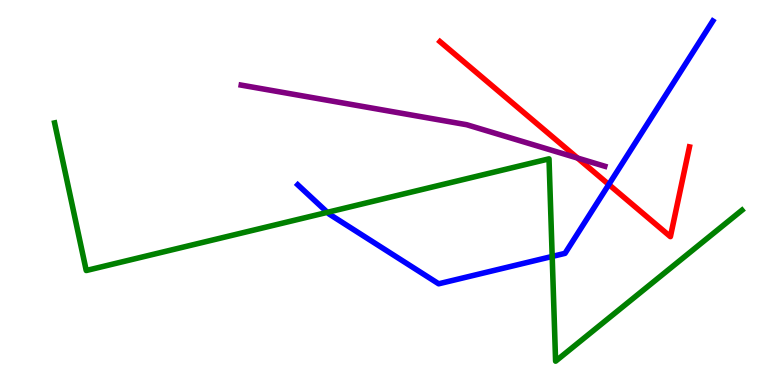[{'lines': ['blue', 'red'], 'intersections': [{'x': 7.86, 'y': 5.21}]}, {'lines': ['green', 'red'], 'intersections': []}, {'lines': ['purple', 'red'], 'intersections': [{'x': 7.45, 'y': 5.89}]}, {'lines': ['blue', 'green'], 'intersections': [{'x': 4.22, 'y': 4.48}, {'x': 7.12, 'y': 3.34}]}, {'lines': ['blue', 'purple'], 'intersections': []}, {'lines': ['green', 'purple'], 'intersections': []}]